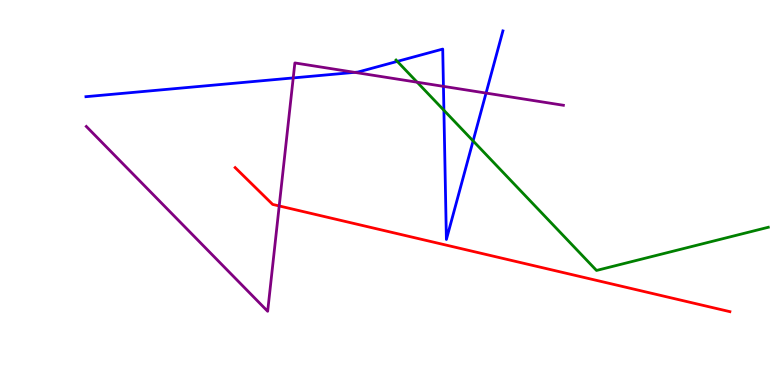[{'lines': ['blue', 'red'], 'intersections': []}, {'lines': ['green', 'red'], 'intersections': []}, {'lines': ['purple', 'red'], 'intersections': [{'x': 3.6, 'y': 4.65}]}, {'lines': ['blue', 'green'], 'intersections': [{'x': 5.13, 'y': 8.41}, {'x': 5.73, 'y': 7.14}, {'x': 6.1, 'y': 6.34}]}, {'lines': ['blue', 'purple'], 'intersections': [{'x': 3.78, 'y': 7.98}, {'x': 4.58, 'y': 8.12}, {'x': 5.72, 'y': 7.76}, {'x': 6.27, 'y': 7.58}]}, {'lines': ['green', 'purple'], 'intersections': [{'x': 5.38, 'y': 7.86}]}]